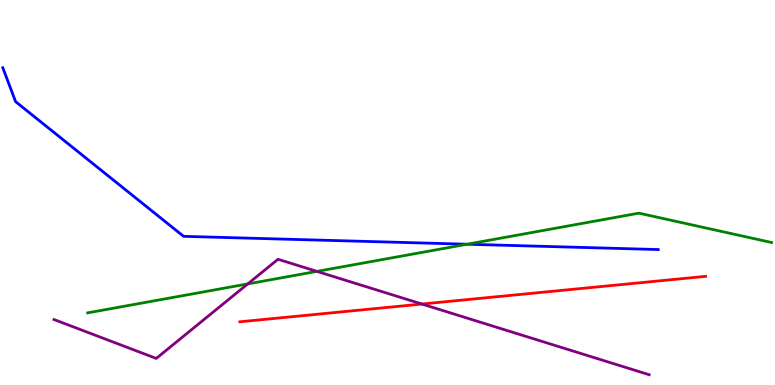[{'lines': ['blue', 'red'], 'intersections': []}, {'lines': ['green', 'red'], 'intersections': []}, {'lines': ['purple', 'red'], 'intersections': [{'x': 5.44, 'y': 2.1}]}, {'lines': ['blue', 'green'], 'intersections': [{'x': 6.03, 'y': 3.66}]}, {'lines': ['blue', 'purple'], 'intersections': []}, {'lines': ['green', 'purple'], 'intersections': [{'x': 3.2, 'y': 2.63}, {'x': 4.09, 'y': 2.95}]}]